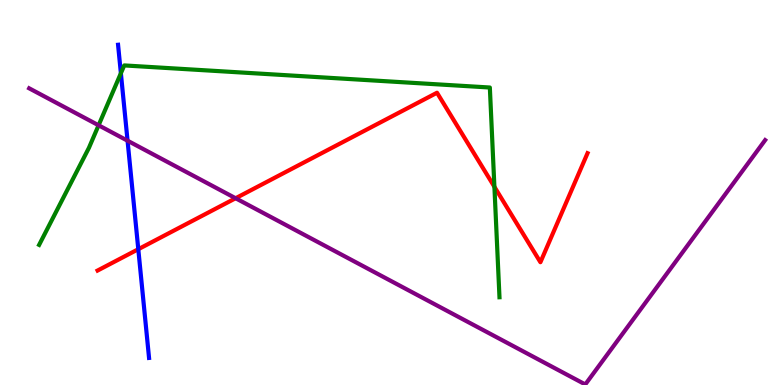[{'lines': ['blue', 'red'], 'intersections': [{'x': 1.78, 'y': 3.53}]}, {'lines': ['green', 'red'], 'intersections': [{'x': 6.38, 'y': 5.15}]}, {'lines': ['purple', 'red'], 'intersections': [{'x': 3.04, 'y': 4.85}]}, {'lines': ['blue', 'green'], 'intersections': [{'x': 1.56, 'y': 8.1}]}, {'lines': ['blue', 'purple'], 'intersections': [{'x': 1.65, 'y': 6.35}]}, {'lines': ['green', 'purple'], 'intersections': [{'x': 1.27, 'y': 6.75}]}]